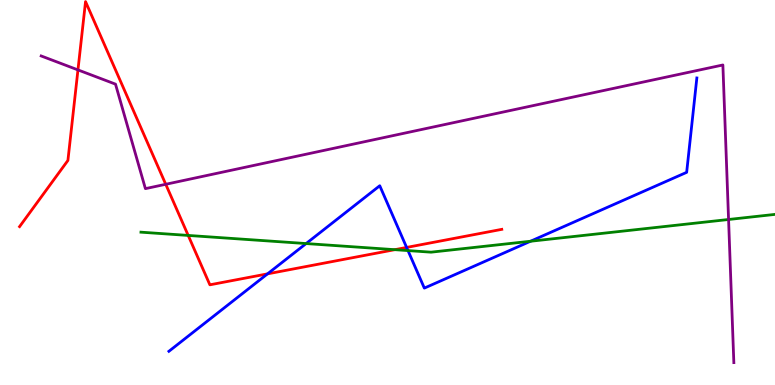[{'lines': ['blue', 'red'], 'intersections': [{'x': 3.45, 'y': 2.89}, {'x': 5.25, 'y': 3.57}]}, {'lines': ['green', 'red'], 'intersections': [{'x': 2.43, 'y': 3.88}, {'x': 5.09, 'y': 3.51}]}, {'lines': ['purple', 'red'], 'intersections': [{'x': 1.01, 'y': 8.18}, {'x': 2.14, 'y': 5.21}]}, {'lines': ['blue', 'green'], 'intersections': [{'x': 3.95, 'y': 3.67}, {'x': 5.26, 'y': 3.49}, {'x': 6.85, 'y': 3.73}]}, {'lines': ['blue', 'purple'], 'intersections': []}, {'lines': ['green', 'purple'], 'intersections': [{'x': 9.4, 'y': 4.3}]}]